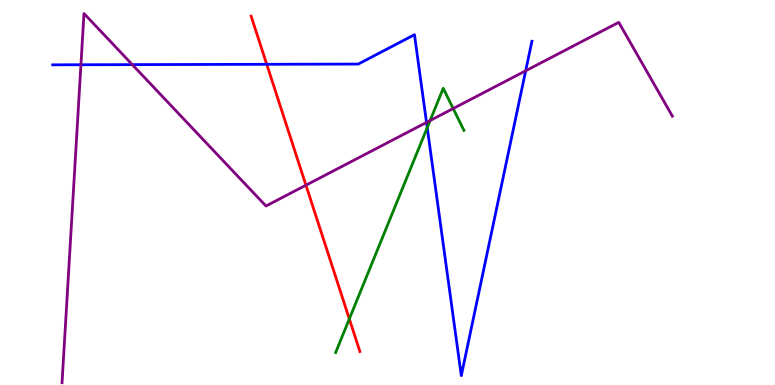[{'lines': ['blue', 'red'], 'intersections': [{'x': 3.44, 'y': 8.33}]}, {'lines': ['green', 'red'], 'intersections': [{'x': 4.51, 'y': 1.72}]}, {'lines': ['purple', 'red'], 'intersections': [{'x': 3.95, 'y': 5.19}]}, {'lines': ['blue', 'green'], 'intersections': [{'x': 5.51, 'y': 6.69}]}, {'lines': ['blue', 'purple'], 'intersections': [{'x': 1.04, 'y': 8.32}, {'x': 1.71, 'y': 8.32}, {'x': 5.5, 'y': 6.82}, {'x': 6.78, 'y': 8.16}]}, {'lines': ['green', 'purple'], 'intersections': [{'x': 5.55, 'y': 6.87}, {'x': 5.85, 'y': 7.18}]}]